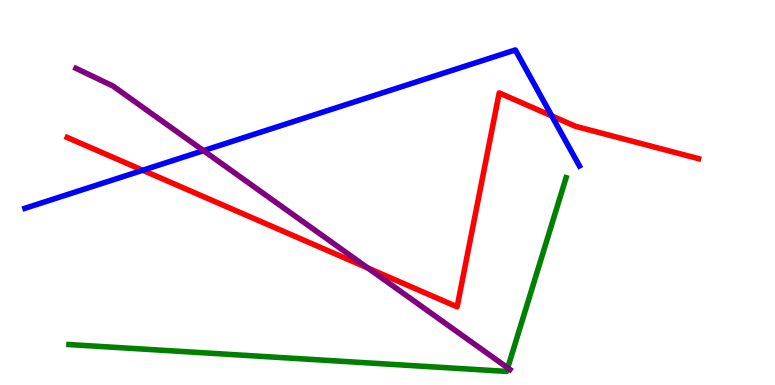[{'lines': ['blue', 'red'], 'intersections': [{'x': 1.84, 'y': 5.58}, {'x': 7.12, 'y': 6.99}]}, {'lines': ['green', 'red'], 'intersections': []}, {'lines': ['purple', 'red'], 'intersections': [{'x': 4.75, 'y': 3.04}]}, {'lines': ['blue', 'green'], 'intersections': []}, {'lines': ['blue', 'purple'], 'intersections': [{'x': 2.63, 'y': 6.09}]}, {'lines': ['green', 'purple'], 'intersections': [{'x': 6.55, 'y': 0.445}]}]